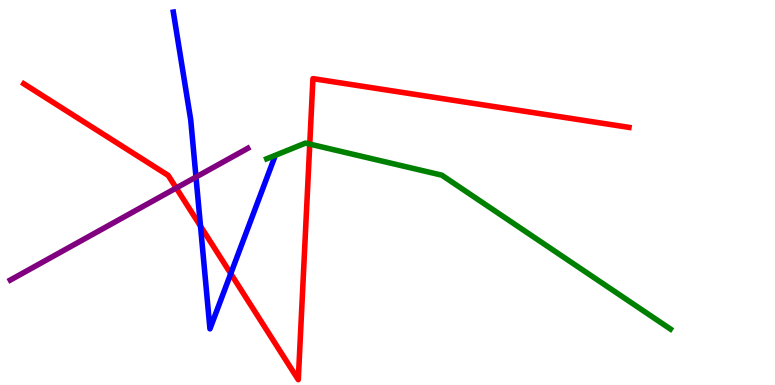[{'lines': ['blue', 'red'], 'intersections': [{'x': 2.59, 'y': 4.13}, {'x': 2.98, 'y': 2.89}]}, {'lines': ['green', 'red'], 'intersections': [{'x': 4.0, 'y': 6.26}]}, {'lines': ['purple', 'red'], 'intersections': [{'x': 2.27, 'y': 5.12}]}, {'lines': ['blue', 'green'], 'intersections': []}, {'lines': ['blue', 'purple'], 'intersections': [{'x': 2.53, 'y': 5.4}]}, {'lines': ['green', 'purple'], 'intersections': []}]